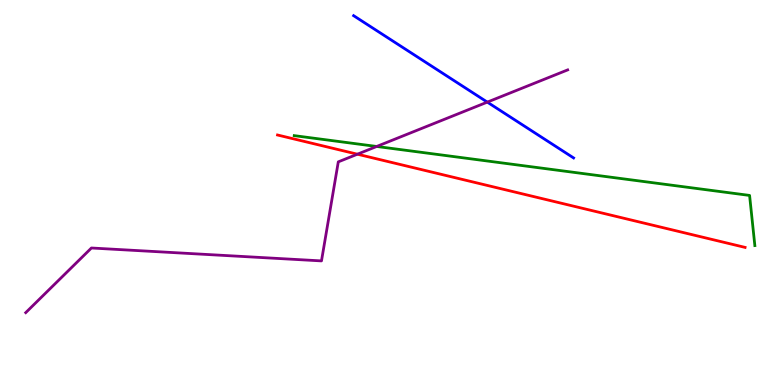[{'lines': ['blue', 'red'], 'intersections': []}, {'lines': ['green', 'red'], 'intersections': []}, {'lines': ['purple', 'red'], 'intersections': [{'x': 4.61, 'y': 5.99}]}, {'lines': ['blue', 'green'], 'intersections': []}, {'lines': ['blue', 'purple'], 'intersections': [{'x': 6.29, 'y': 7.35}]}, {'lines': ['green', 'purple'], 'intersections': [{'x': 4.86, 'y': 6.2}]}]